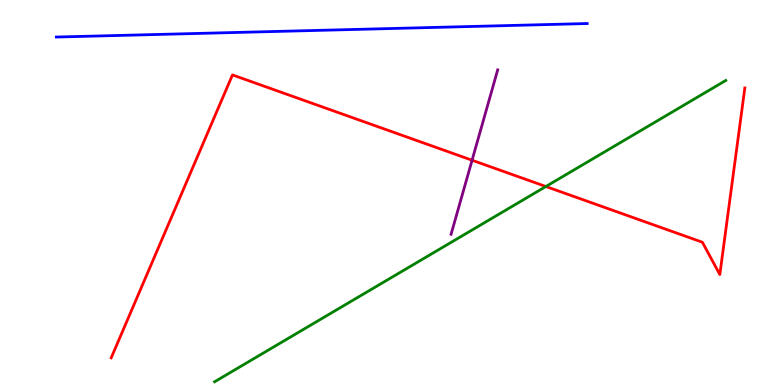[{'lines': ['blue', 'red'], 'intersections': []}, {'lines': ['green', 'red'], 'intersections': [{'x': 7.04, 'y': 5.16}]}, {'lines': ['purple', 'red'], 'intersections': [{'x': 6.09, 'y': 5.84}]}, {'lines': ['blue', 'green'], 'intersections': []}, {'lines': ['blue', 'purple'], 'intersections': []}, {'lines': ['green', 'purple'], 'intersections': []}]